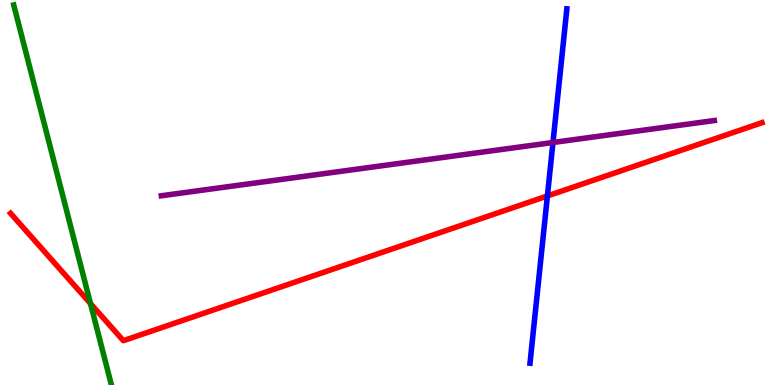[{'lines': ['blue', 'red'], 'intersections': [{'x': 7.06, 'y': 4.91}]}, {'lines': ['green', 'red'], 'intersections': [{'x': 1.17, 'y': 2.11}]}, {'lines': ['purple', 'red'], 'intersections': []}, {'lines': ['blue', 'green'], 'intersections': []}, {'lines': ['blue', 'purple'], 'intersections': [{'x': 7.14, 'y': 6.3}]}, {'lines': ['green', 'purple'], 'intersections': []}]